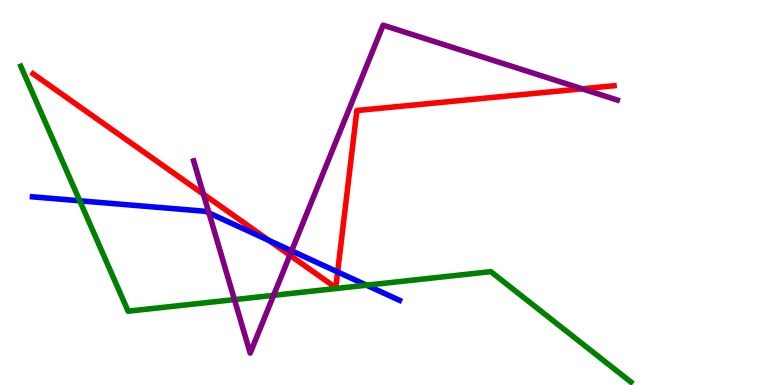[{'lines': ['blue', 'red'], 'intersections': [{'x': 3.47, 'y': 3.75}, {'x': 4.36, 'y': 2.94}]}, {'lines': ['green', 'red'], 'intersections': []}, {'lines': ['purple', 'red'], 'intersections': [{'x': 2.62, 'y': 4.96}, {'x': 3.74, 'y': 3.37}, {'x': 7.51, 'y': 7.69}]}, {'lines': ['blue', 'green'], 'intersections': [{'x': 1.03, 'y': 4.78}, {'x': 4.73, 'y': 2.59}]}, {'lines': ['blue', 'purple'], 'intersections': [{'x': 2.7, 'y': 4.47}, {'x': 3.76, 'y': 3.48}]}, {'lines': ['green', 'purple'], 'intersections': [{'x': 3.03, 'y': 2.22}, {'x': 3.53, 'y': 2.33}]}]